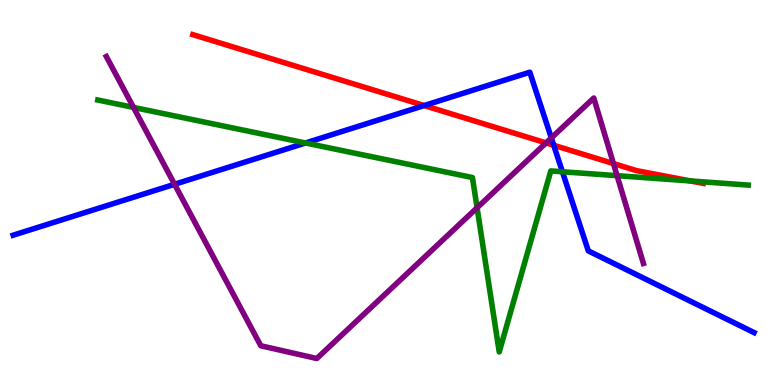[{'lines': ['blue', 'red'], 'intersections': [{'x': 5.47, 'y': 7.26}, {'x': 7.14, 'y': 6.23}]}, {'lines': ['green', 'red'], 'intersections': [{'x': 8.91, 'y': 5.3}]}, {'lines': ['purple', 'red'], 'intersections': [{'x': 7.05, 'y': 6.29}, {'x': 7.92, 'y': 5.75}]}, {'lines': ['blue', 'green'], 'intersections': [{'x': 3.94, 'y': 6.29}, {'x': 7.26, 'y': 5.54}]}, {'lines': ['blue', 'purple'], 'intersections': [{'x': 2.25, 'y': 5.21}, {'x': 7.11, 'y': 6.42}]}, {'lines': ['green', 'purple'], 'intersections': [{'x': 1.72, 'y': 7.21}, {'x': 6.16, 'y': 4.6}, {'x': 7.96, 'y': 5.44}]}]